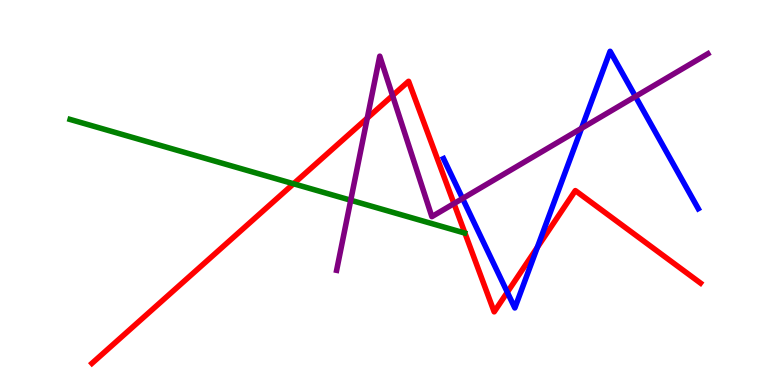[{'lines': ['blue', 'red'], 'intersections': [{'x': 6.55, 'y': 2.41}, {'x': 6.93, 'y': 3.57}]}, {'lines': ['green', 'red'], 'intersections': [{'x': 3.79, 'y': 5.23}]}, {'lines': ['purple', 'red'], 'intersections': [{'x': 4.74, 'y': 6.93}, {'x': 5.07, 'y': 7.52}, {'x': 5.86, 'y': 4.71}]}, {'lines': ['blue', 'green'], 'intersections': []}, {'lines': ['blue', 'purple'], 'intersections': [{'x': 5.97, 'y': 4.84}, {'x': 7.5, 'y': 6.67}, {'x': 8.2, 'y': 7.49}]}, {'lines': ['green', 'purple'], 'intersections': [{'x': 4.53, 'y': 4.8}]}]